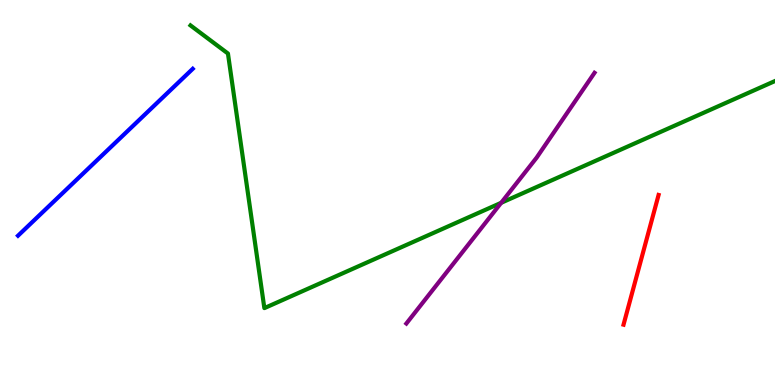[{'lines': ['blue', 'red'], 'intersections': []}, {'lines': ['green', 'red'], 'intersections': []}, {'lines': ['purple', 'red'], 'intersections': []}, {'lines': ['blue', 'green'], 'intersections': []}, {'lines': ['blue', 'purple'], 'intersections': []}, {'lines': ['green', 'purple'], 'intersections': [{'x': 6.47, 'y': 4.73}]}]